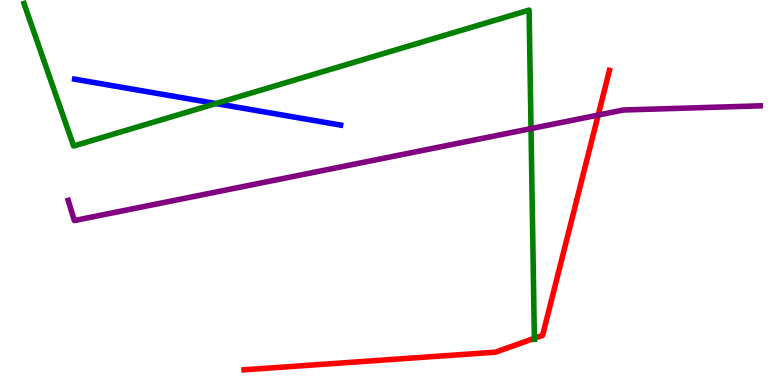[{'lines': ['blue', 'red'], 'intersections': []}, {'lines': ['green', 'red'], 'intersections': [{'x': 6.9, 'y': 1.21}]}, {'lines': ['purple', 'red'], 'intersections': [{'x': 7.72, 'y': 7.01}]}, {'lines': ['blue', 'green'], 'intersections': [{'x': 2.79, 'y': 7.31}]}, {'lines': ['blue', 'purple'], 'intersections': []}, {'lines': ['green', 'purple'], 'intersections': [{'x': 6.85, 'y': 6.66}]}]